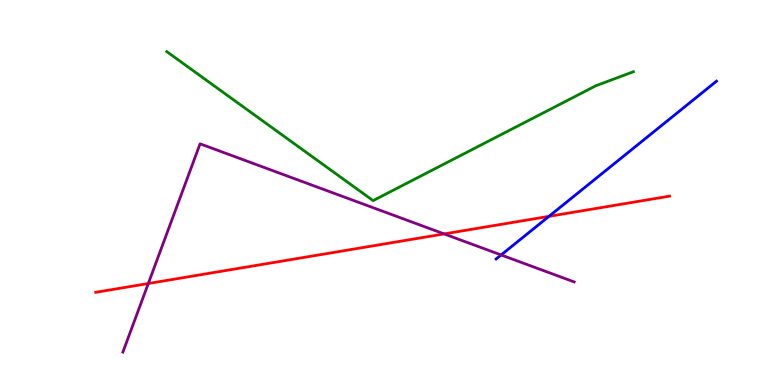[{'lines': ['blue', 'red'], 'intersections': [{'x': 7.08, 'y': 4.38}]}, {'lines': ['green', 'red'], 'intersections': []}, {'lines': ['purple', 'red'], 'intersections': [{'x': 1.91, 'y': 2.64}, {'x': 5.73, 'y': 3.92}]}, {'lines': ['blue', 'green'], 'intersections': []}, {'lines': ['blue', 'purple'], 'intersections': [{'x': 6.47, 'y': 3.38}]}, {'lines': ['green', 'purple'], 'intersections': []}]